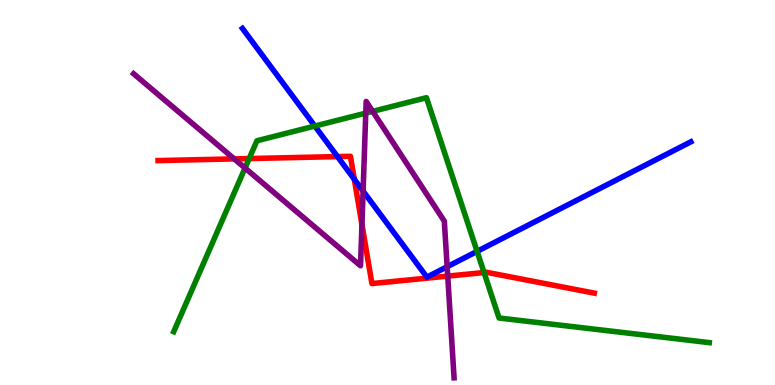[{'lines': ['blue', 'red'], 'intersections': [{'x': 4.35, 'y': 5.93}, {'x': 4.57, 'y': 5.34}]}, {'lines': ['green', 'red'], 'intersections': [{'x': 3.22, 'y': 5.88}, {'x': 6.25, 'y': 2.92}]}, {'lines': ['purple', 'red'], 'intersections': [{'x': 3.02, 'y': 5.87}, {'x': 4.67, 'y': 4.17}, {'x': 5.78, 'y': 2.83}]}, {'lines': ['blue', 'green'], 'intersections': [{'x': 4.06, 'y': 6.73}, {'x': 6.16, 'y': 3.47}]}, {'lines': ['blue', 'purple'], 'intersections': [{'x': 4.69, 'y': 5.04}, {'x': 5.77, 'y': 3.07}]}, {'lines': ['green', 'purple'], 'intersections': [{'x': 3.16, 'y': 5.64}, {'x': 4.72, 'y': 7.06}, {'x': 4.81, 'y': 7.11}]}]